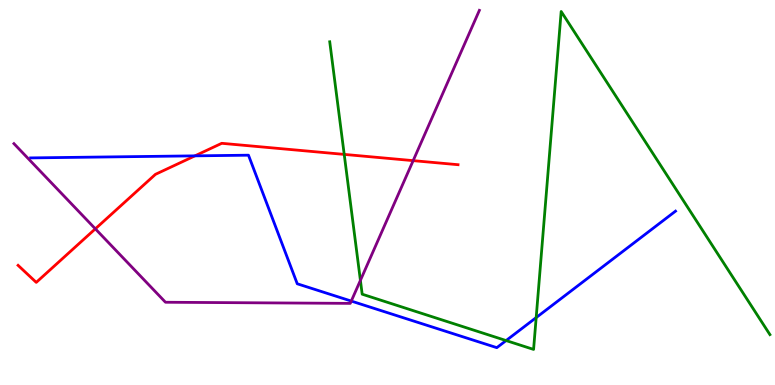[{'lines': ['blue', 'red'], 'intersections': [{'x': 2.52, 'y': 5.95}]}, {'lines': ['green', 'red'], 'intersections': [{'x': 4.44, 'y': 5.99}]}, {'lines': ['purple', 'red'], 'intersections': [{'x': 1.23, 'y': 4.06}, {'x': 5.33, 'y': 5.83}]}, {'lines': ['blue', 'green'], 'intersections': [{'x': 6.53, 'y': 1.15}, {'x': 6.92, 'y': 1.75}]}, {'lines': ['blue', 'purple'], 'intersections': [{'x': 4.53, 'y': 2.18}]}, {'lines': ['green', 'purple'], 'intersections': [{'x': 4.65, 'y': 2.72}]}]